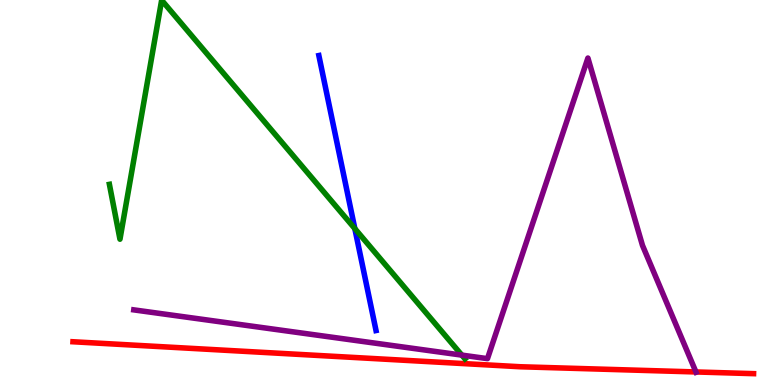[{'lines': ['blue', 'red'], 'intersections': []}, {'lines': ['green', 'red'], 'intersections': []}, {'lines': ['purple', 'red'], 'intersections': [{'x': 8.98, 'y': 0.339}]}, {'lines': ['blue', 'green'], 'intersections': [{'x': 4.58, 'y': 4.06}]}, {'lines': ['blue', 'purple'], 'intersections': []}, {'lines': ['green', 'purple'], 'intersections': [{'x': 5.96, 'y': 0.776}]}]